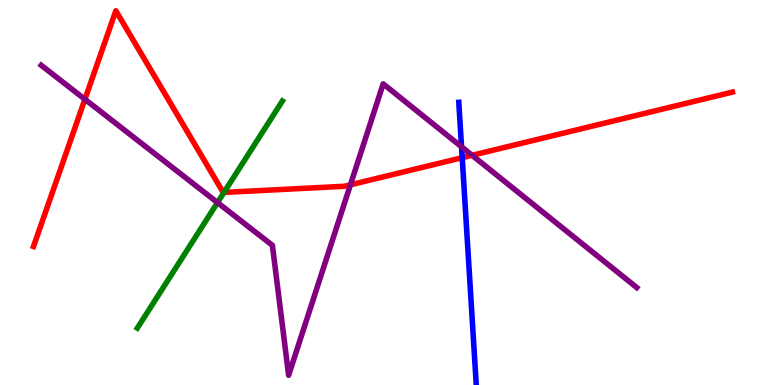[{'lines': ['blue', 'red'], 'intersections': [{'x': 5.96, 'y': 5.9}]}, {'lines': ['green', 'red'], 'intersections': [{'x': 2.89, 'y': 5.0}]}, {'lines': ['purple', 'red'], 'intersections': [{'x': 1.1, 'y': 7.42}, {'x': 4.52, 'y': 5.2}, {'x': 6.09, 'y': 5.97}]}, {'lines': ['blue', 'green'], 'intersections': []}, {'lines': ['blue', 'purple'], 'intersections': [{'x': 5.96, 'y': 6.19}]}, {'lines': ['green', 'purple'], 'intersections': [{'x': 2.81, 'y': 4.74}]}]